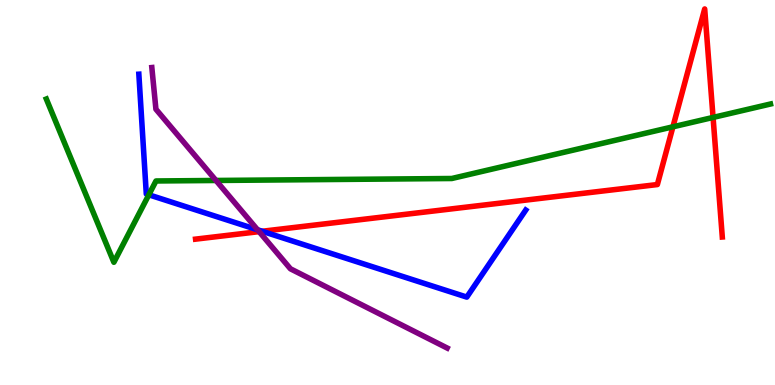[{'lines': ['blue', 'red'], 'intersections': [{'x': 3.38, 'y': 3.99}]}, {'lines': ['green', 'red'], 'intersections': [{'x': 8.68, 'y': 6.71}, {'x': 9.2, 'y': 6.95}]}, {'lines': ['purple', 'red'], 'intersections': [{'x': 3.34, 'y': 3.98}]}, {'lines': ['blue', 'green'], 'intersections': [{'x': 1.92, 'y': 4.94}]}, {'lines': ['blue', 'purple'], 'intersections': [{'x': 3.32, 'y': 4.03}]}, {'lines': ['green', 'purple'], 'intersections': [{'x': 2.79, 'y': 5.31}]}]